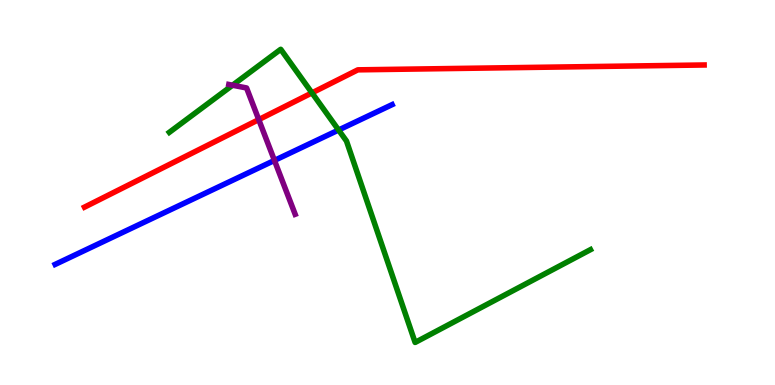[{'lines': ['blue', 'red'], 'intersections': []}, {'lines': ['green', 'red'], 'intersections': [{'x': 4.03, 'y': 7.59}]}, {'lines': ['purple', 'red'], 'intersections': [{'x': 3.34, 'y': 6.89}]}, {'lines': ['blue', 'green'], 'intersections': [{'x': 4.37, 'y': 6.62}]}, {'lines': ['blue', 'purple'], 'intersections': [{'x': 3.54, 'y': 5.83}]}, {'lines': ['green', 'purple'], 'intersections': [{'x': 3.0, 'y': 7.79}]}]